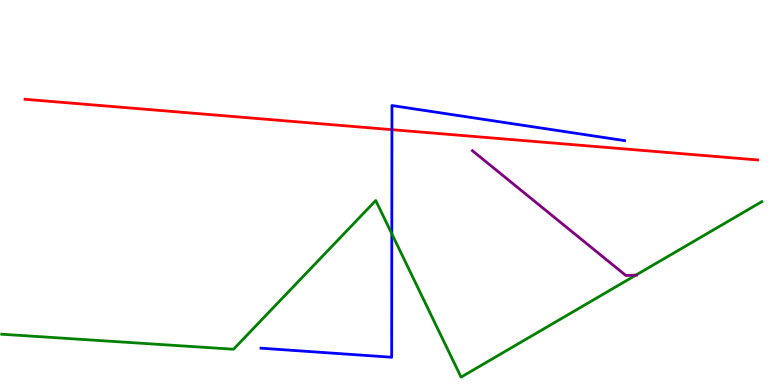[{'lines': ['blue', 'red'], 'intersections': [{'x': 5.06, 'y': 6.63}]}, {'lines': ['green', 'red'], 'intersections': []}, {'lines': ['purple', 'red'], 'intersections': []}, {'lines': ['blue', 'green'], 'intersections': [{'x': 5.06, 'y': 3.93}]}, {'lines': ['blue', 'purple'], 'intersections': []}, {'lines': ['green', 'purple'], 'intersections': [{'x': 8.21, 'y': 2.85}]}]